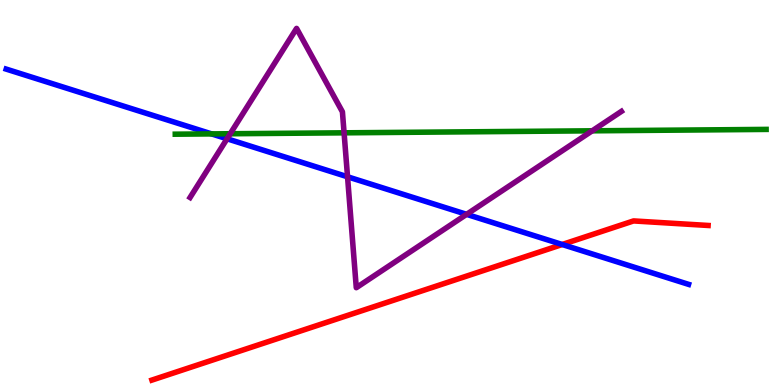[{'lines': ['blue', 'red'], 'intersections': [{'x': 7.25, 'y': 3.65}]}, {'lines': ['green', 'red'], 'intersections': []}, {'lines': ['purple', 'red'], 'intersections': []}, {'lines': ['blue', 'green'], 'intersections': [{'x': 2.73, 'y': 6.52}]}, {'lines': ['blue', 'purple'], 'intersections': [{'x': 2.93, 'y': 6.4}, {'x': 4.48, 'y': 5.41}, {'x': 6.02, 'y': 4.43}]}, {'lines': ['green', 'purple'], 'intersections': [{'x': 2.97, 'y': 6.53}, {'x': 4.44, 'y': 6.55}, {'x': 7.64, 'y': 6.6}]}]